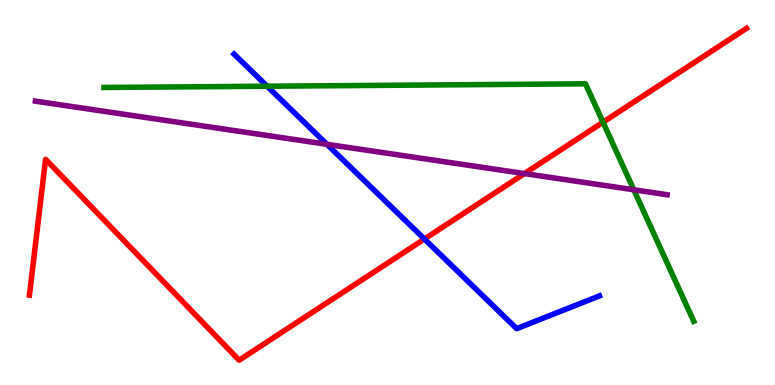[{'lines': ['blue', 'red'], 'intersections': [{'x': 5.48, 'y': 3.79}]}, {'lines': ['green', 'red'], 'intersections': [{'x': 7.78, 'y': 6.83}]}, {'lines': ['purple', 'red'], 'intersections': [{'x': 6.77, 'y': 5.49}]}, {'lines': ['blue', 'green'], 'intersections': [{'x': 3.45, 'y': 7.76}]}, {'lines': ['blue', 'purple'], 'intersections': [{'x': 4.22, 'y': 6.25}]}, {'lines': ['green', 'purple'], 'intersections': [{'x': 8.18, 'y': 5.07}]}]